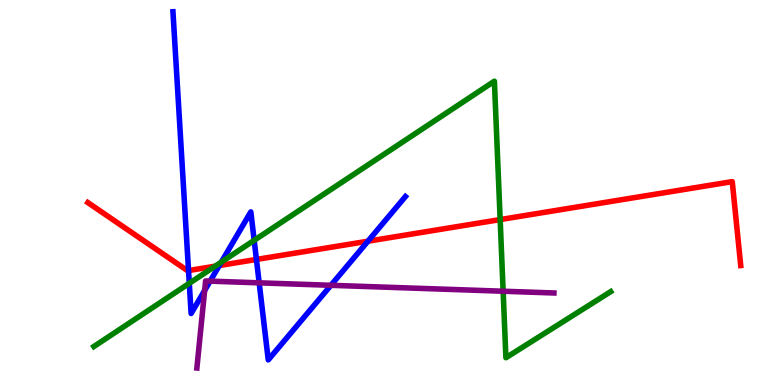[{'lines': ['blue', 'red'], 'intersections': [{'x': 2.43, 'y': 2.97}, {'x': 2.83, 'y': 3.1}, {'x': 3.31, 'y': 3.26}, {'x': 4.75, 'y': 3.73}]}, {'lines': ['green', 'red'], 'intersections': [{'x': 2.78, 'y': 3.09}, {'x': 6.45, 'y': 4.3}]}, {'lines': ['purple', 'red'], 'intersections': []}, {'lines': ['blue', 'green'], 'intersections': [{'x': 2.44, 'y': 2.64}, {'x': 2.86, 'y': 3.19}, {'x': 3.28, 'y': 3.76}]}, {'lines': ['blue', 'purple'], 'intersections': [{'x': 2.64, 'y': 2.46}, {'x': 2.71, 'y': 2.7}, {'x': 3.34, 'y': 2.65}, {'x': 4.27, 'y': 2.59}]}, {'lines': ['green', 'purple'], 'intersections': [{'x': 6.49, 'y': 2.44}]}]